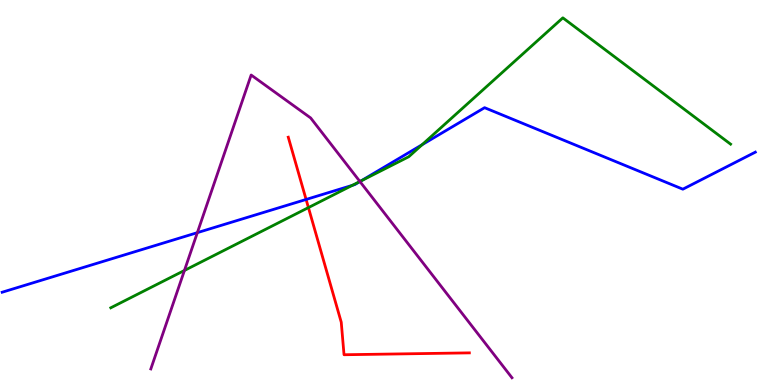[{'lines': ['blue', 'red'], 'intersections': [{'x': 3.95, 'y': 4.82}]}, {'lines': ['green', 'red'], 'intersections': [{'x': 3.98, 'y': 4.61}]}, {'lines': ['purple', 'red'], 'intersections': []}, {'lines': ['blue', 'green'], 'intersections': [{'x': 4.55, 'y': 5.19}, {'x': 4.65, 'y': 5.3}, {'x': 5.45, 'y': 6.24}]}, {'lines': ['blue', 'purple'], 'intersections': [{'x': 2.55, 'y': 3.96}, {'x': 4.64, 'y': 5.28}]}, {'lines': ['green', 'purple'], 'intersections': [{'x': 2.38, 'y': 2.98}, {'x': 4.64, 'y': 5.29}]}]